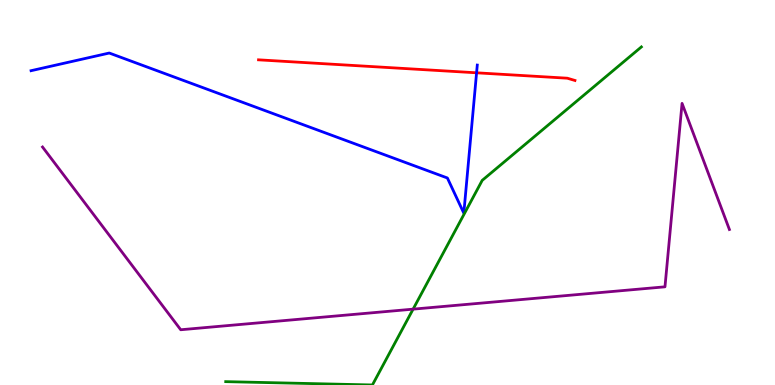[{'lines': ['blue', 'red'], 'intersections': [{'x': 6.15, 'y': 8.11}]}, {'lines': ['green', 'red'], 'intersections': []}, {'lines': ['purple', 'red'], 'intersections': []}, {'lines': ['blue', 'green'], 'intersections': []}, {'lines': ['blue', 'purple'], 'intersections': []}, {'lines': ['green', 'purple'], 'intersections': [{'x': 5.33, 'y': 1.97}]}]